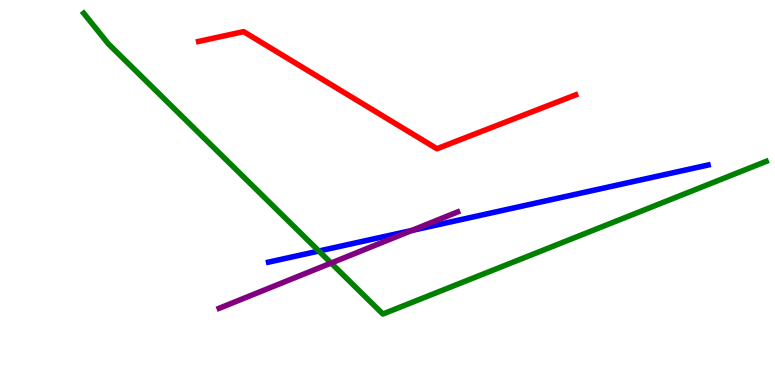[{'lines': ['blue', 'red'], 'intersections': []}, {'lines': ['green', 'red'], 'intersections': []}, {'lines': ['purple', 'red'], 'intersections': []}, {'lines': ['blue', 'green'], 'intersections': [{'x': 4.11, 'y': 3.48}]}, {'lines': ['blue', 'purple'], 'intersections': [{'x': 5.31, 'y': 4.01}]}, {'lines': ['green', 'purple'], 'intersections': [{'x': 4.27, 'y': 3.17}]}]